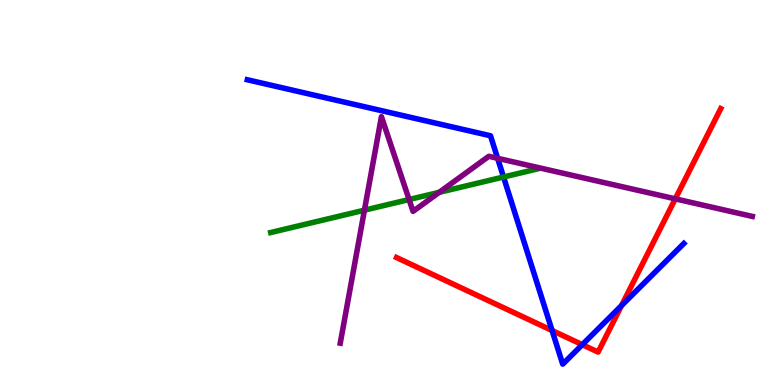[{'lines': ['blue', 'red'], 'intersections': [{'x': 7.12, 'y': 1.42}, {'x': 7.51, 'y': 1.05}, {'x': 8.02, 'y': 2.06}]}, {'lines': ['green', 'red'], 'intersections': []}, {'lines': ['purple', 'red'], 'intersections': [{'x': 8.71, 'y': 4.84}]}, {'lines': ['blue', 'green'], 'intersections': [{'x': 6.5, 'y': 5.4}]}, {'lines': ['blue', 'purple'], 'intersections': [{'x': 6.42, 'y': 5.89}]}, {'lines': ['green', 'purple'], 'intersections': [{'x': 4.7, 'y': 4.54}, {'x': 5.28, 'y': 4.82}, {'x': 5.67, 'y': 5.0}]}]